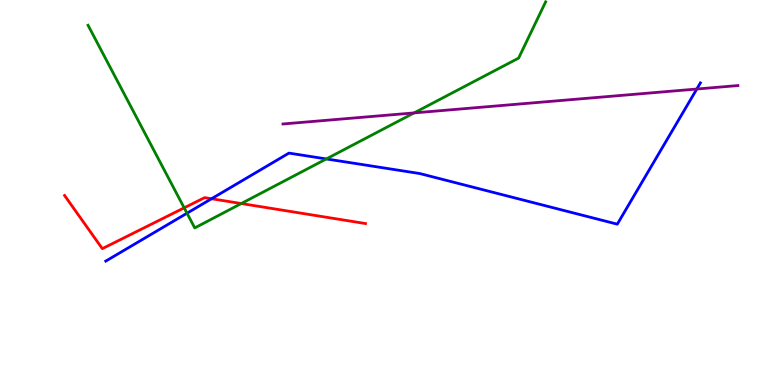[{'lines': ['blue', 'red'], 'intersections': [{'x': 2.73, 'y': 4.84}]}, {'lines': ['green', 'red'], 'intersections': [{'x': 2.38, 'y': 4.6}, {'x': 3.11, 'y': 4.71}]}, {'lines': ['purple', 'red'], 'intersections': []}, {'lines': ['blue', 'green'], 'intersections': [{'x': 2.41, 'y': 4.46}, {'x': 4.21, 'y': 5.87}]}, {'lines': ['blue', 'purple'], 'intersections': [{'x': 8.99, 'y': 7.69}]}, {'lines': ['green', 'purple'], 'intersections': [{'x': 5.34, 'y': 7.07}]}]